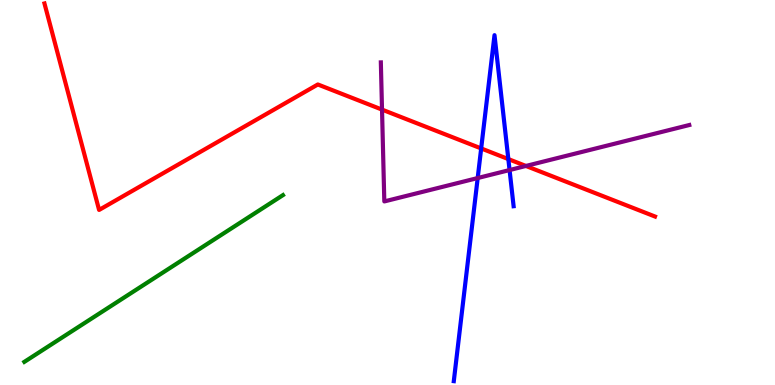[{'lines': ['blue', 'red'], 'intersections': [{'x': 6.21, 'y': 6.14}, {'x': 6.56, 'y': 5.87}]}, {'lines': ['green', 'red'], 'intersections': []}, {'lines': ['purple', 'red'], 'intersections': [{'x': 4.93, 'y': 7.15}, {'x': 6.79, 'y': 5.69}]}, {'lines': ['blue', 'green'], 'intersections': []}, {'lines': ['blue', 'purple'], 'intersections': [{'x': 6.16, 'y': 5.38}, {'x': 6.58, 'y': 5.58}]}, {'lines': ['green', 'purple'], 'intersections': []}]